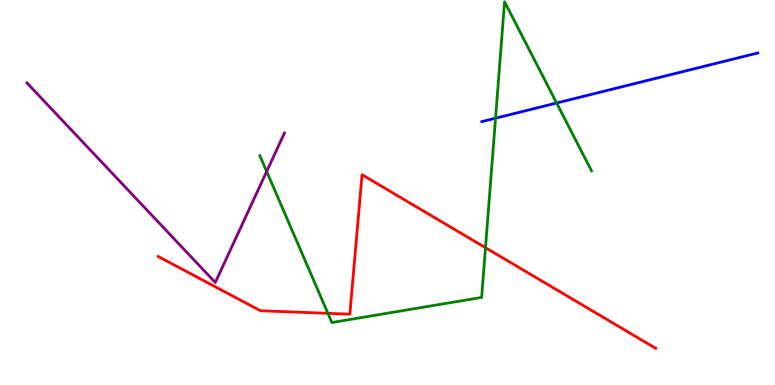[{'lines': ['blue', 'red'], 'intersections': []}, {'lines': ['green', 'red'], 'intersections': [{'x': 4.23, 'y': 1.86}, {'x': 6.26, 'y': 3.57}]}, {'lines': ['purple', 'red'], 'intersections': []}, {'lines': ['blue', 'green'], 'intersections': [{'x': 6.39, 'y': 6.93}, {'x': 7.18, 'y': 7.32}]}, {'lines': ['blue', 'purple'], 'intersections': []}, {'lines': ['green', 'purple'], 'intersections': [{'x': 3.44, 'y': 5.55}]}]